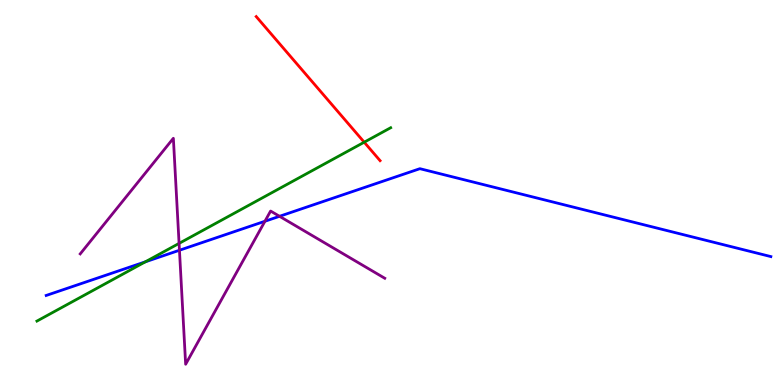[{'lines': ['blue', 'red'], 'intersections': []}, {'lines': ['green', 'red'], 'intersections': [{'x': 4.7, 'y': 6.31}]}, {'lines': ['purple', 'red'], 'intersections': []}, {'lines': ['blue', 'green'], 'intersections': [{'x': 1.88, 'y': 3.2}]}, {'lines': ['blue', 'purple'], 'intersections': [{'x': 2.32, 'y': 3.5}, {'x': 3.42, 'y': 4.25}, {'x': 3.61, 'y': 4.38}]}, {'lines': ['green', 'purple'], 'intersections': [{'x': 2.31, 'y': 3.68}]}]